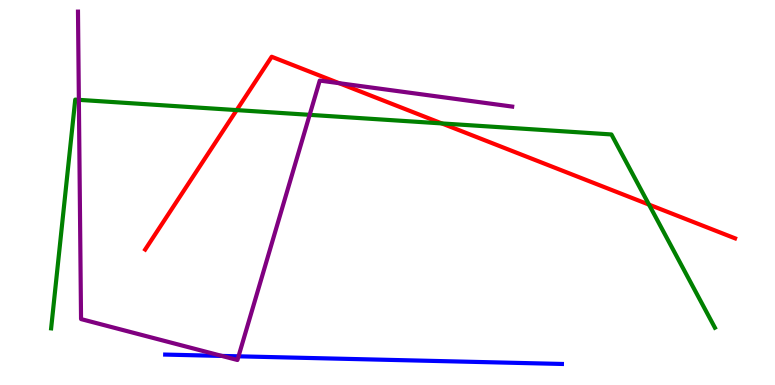[{'lines': ['blue', 'red'], 'intersections': []}, {'lines': ['green', 'red'], 'intersections': [{'x': 3.05, 'y': 7.14}, {'x': 5.7, 'y': 6.79}, {'x': 8.37, 'y': 4.69}]}, {'lines': ['purple', 'red'], 'intersections': [{'x': 4.38, 'y': 7.84}]}, {'lines': ['blue', 'green'], 'intersections': []}, {'lines': ['blue', 'purple'], 'intersections': [{'x': 2.86, 'y': 0.755}, {'x': 3.08, 'y': 0.745}]}, {'lines': ['green', 'purple'], 'intersections': [{'x': 1.02, 'y': 7.41}, {'x': 4.0, 'y': 7.02}]}]